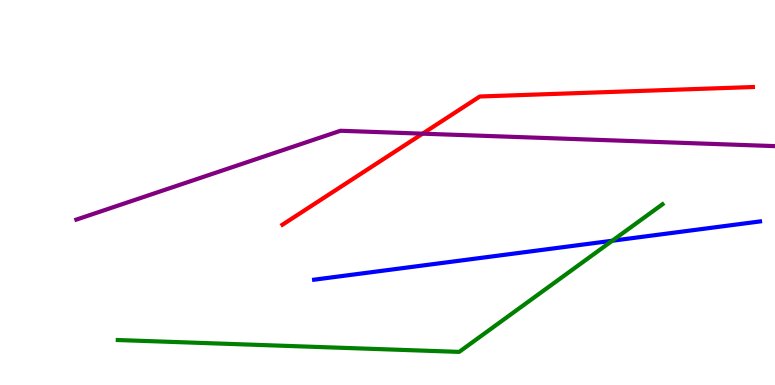[{'lines': ['blue', 'red'], 'intersections': []}, {'lines': ['green', 'red'], 'intersections': []}, {'lines': ['purple', 'red'], 'intersections': [{'x': 5.45, 'y': 6.53}]}, {'lines': ['blue', 'green'], 'intersections': [{'x': 7.9, 'y': 3.75}]}, {'lines': ['blue', 'purple'], 'intersections': []}, {'lines': ['green', 'purple'], 'intersections': []}]